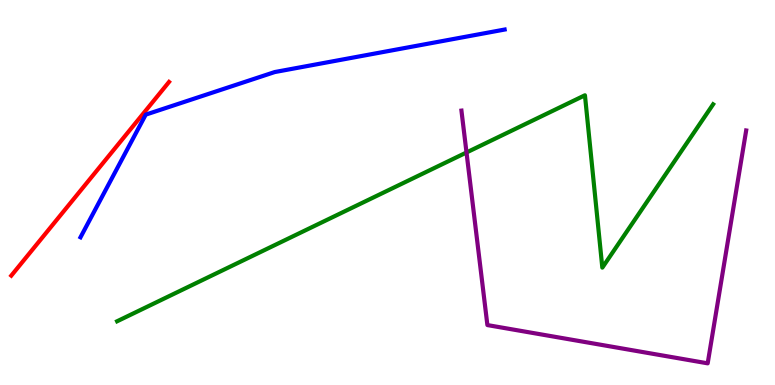[{'lines': ['blue', 'red'], 'intersections': []}, {'lines': ['green', 'red'], 'intersections': []}, {'lines': ['purple', 'red'], 'intersections': []}, {'lines': ['blue', 'green'], 'intersections': []}, {'lines': ['blue', 'purple'], 'intersections': []}, {'lines': ['green', 'purple'], 'intersections': [{'x': 6.02, 'y': 6.04}]}]